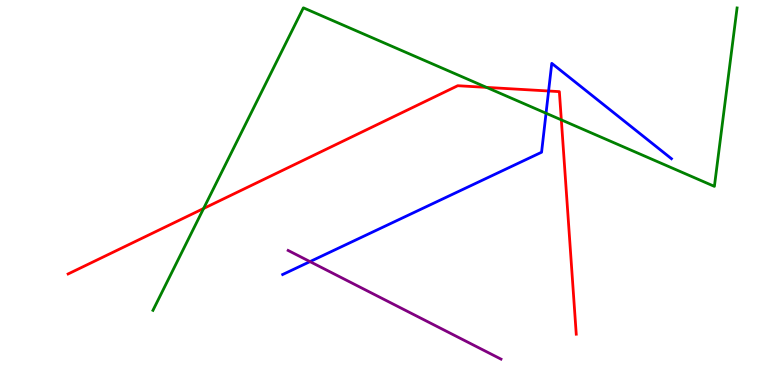[{'lines': ['blue', 'red'], 'intersections': [{'x': 7.08, 'y': 7.64}]}, {'lines': ['green', 'red'], 'intersections': [{'x': 2.63, 'y': 4.58}, {'x': 6.28, 'y': 7.73}, {'x': 7.24, 'y': 6.89}]}, {'lines': ['purple', 'red'], 'intersections': []}, {'lines': ['blue', 'green'], 'intersections': [{'x': 7.05, 'y': 7.06}]}, {'lines': ['blue', 'purple'], 'intersections': [{'x': 4.0, 'y': 3.2}]}, {'lines': ['green', 'purple'], 'intersections': []}]